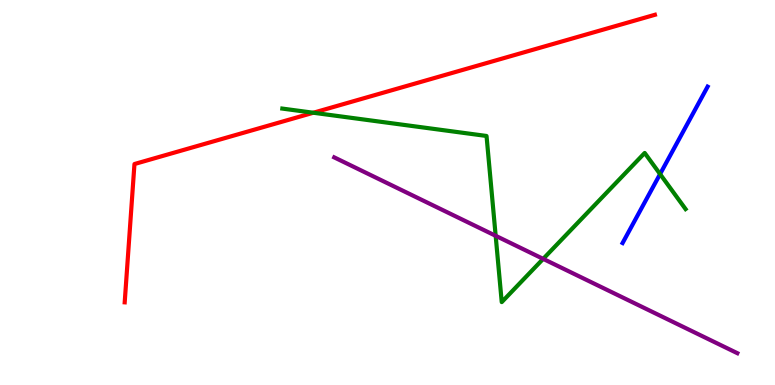[{'lines': ['blue', 'red'], 'intersections': []}, {'lines': ['green', 'red'], 'intersections': [{'x': 4.04, 'y': 7.07}]}, {'lines': ['purple', 'red'], 'intersections': []}, {'lines': ['blue', 'green'], 'intersections': [{'x': 8.52, 'y': 5.48}]}, {'lines': ['blue', 'purple'], 'intersections': []}, {'lines': ['green', 'purple'], 'intersections': [{'x': 6.4, 'y': 3.88}, {'x': 7.01, 'y': 3.28}]}]